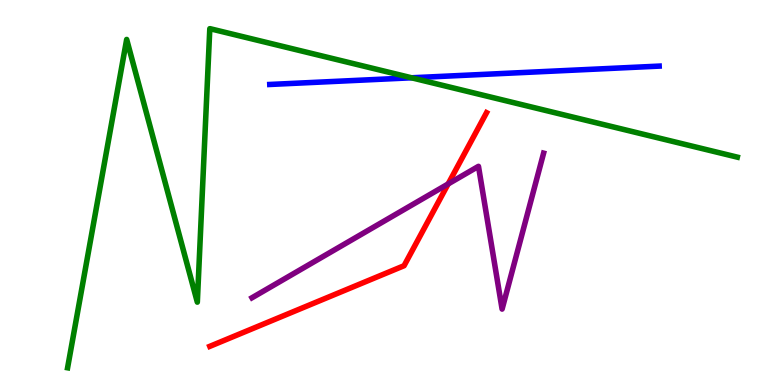[{'lines': ['blue', 'red'], 'intersections': []}, {'lines': ['green', 'red'], 'intersections': []}, {'lines': ['purple', 'red'], 'intersections': [{'x': 5.78, 'y': 5.22}]}, {'lines': ['blue', 'green'], 'intersections': [{'x': 5.31, 'y': 7.98}]}, {'lines': ['blue', 'purple'], 'intersections': []}, {'lines': ['green', 'purple'], 'intersections': []}]